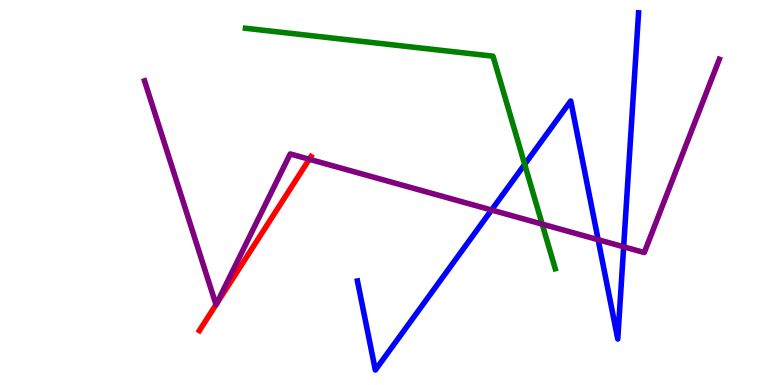[{'lines': ['blue', 'red'], 'intersections': []}, {'lines': ['green', 'red'], 'intersections': []}, {'lines': ['purple', 'red'], 'intersections': [{'x': 2.79, 'y': 2.09}, {'x': 2.79, 'y': 2.1}, {'x': 3.99, 'y': 5.86}]}, {'lines': ['blue', 'green'], 'intersections': [{'x': 6.77, 'y': 5.73}]}, {'lines': ['blue', 'purple'], 'intersections': [{'x': 6.34, 'y': 4.55}, {'x': 7.72, 'y': 3.77}, {'x': 8.05, 'y': 3.59}]}, {'lines': ['green', 'purple'], 'intersections': [{'x': 7.0, 'y': 4.18}]}]